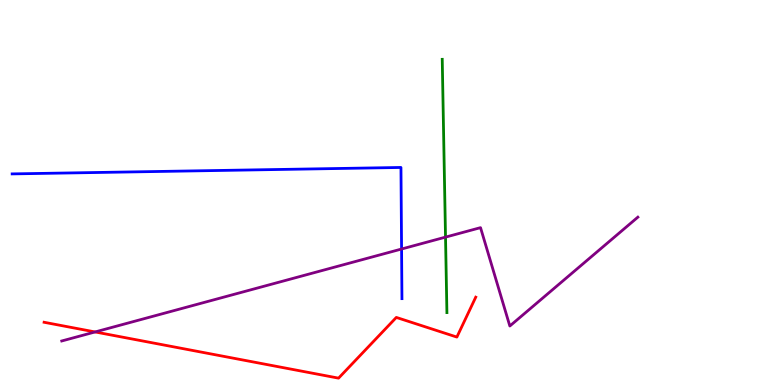[{'lines': ['blue', 'red'], 'intersections': []}, {'lines': ['green', 'red'], 'intersections': []}, {'lines': ['purple', 'red'], 'intersections': [{'x': 1.23, 'y': 1.38}]}, {'lines': ['blue', 'green'], 'intersections': []}, {'lines': ['blue', 'purple'], 'intersections': [{'x': 5.18, 'y': 3.53}]}, {'lines': ['green', 'purple'], 'intersections': [{'x': 5.75, 'y': 3.84}]}]